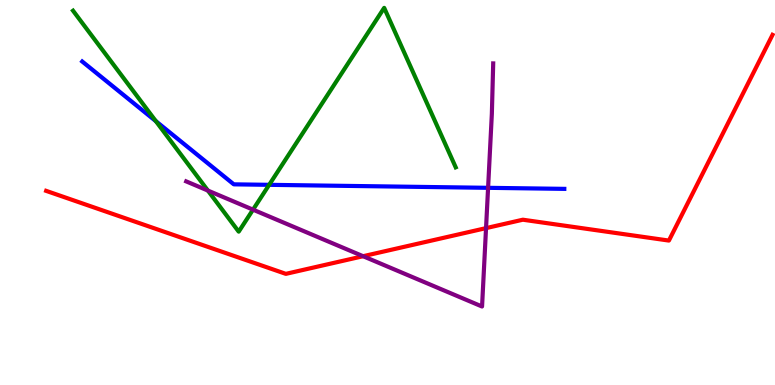[{'lines': ['blue', 'red'], 'intersections': []}, {'lines': ['green', 'red'], 'intersections': []}, {'lines': ['purple', 'red'], 'intersections': [{'x': 4.69, 'y': 3.35}, {'x': 6.27, 'y': 4.07}]}, {'lines': ['blue', 'green'], 'intersections': [{'x': 2.01, 'y': 6.85}, {'x': 3.47, 'y': 5.2}]}, {'lines': ['blue', 'purple'], 'intersections': [{'x': 6.3, 'y': 5.12}]}, {'lines': ['green', 'purple'], 'intersections': [{'x': 2.68, 'y': 5.05}, {'x': 3.26, 'y': 4.55}]}]